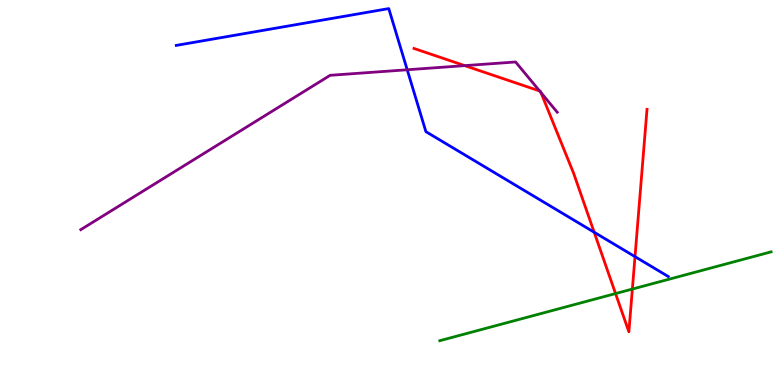[{'lines': ['blue', 'red'], 'intersections': [{'x': 7.67, 'y': 3.97}, {'x': 8.19, 'y': 3.33}]}, {'lines': ['green', 'red'], 'intersections': [{'x': 7.94, 'y': 2.37}, {'x': 8.16, 'y': 2.49}]}, {'lines': ['purple', 'red'], 'intersections': [{'x': 6.0, 'y': 8.3}, {'x': 6.96, 'y': 7.64}, {'x': 6.98, 'y': 7.6}]}, {'lines': ['blue', 'green'], 'intersections': []}, {'lines': ['blue', 'purple'], 'intersections': [{'x': 5.25, 'y': 8.19}]}, {'lines': ['green', 'purple'], 'intersections': []}]